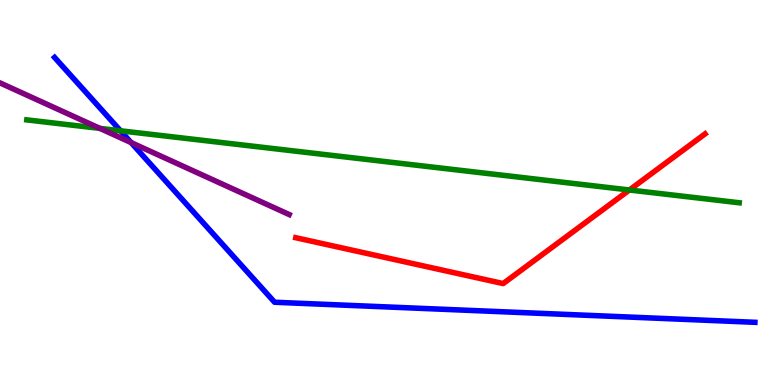[{'lines': ['blue', 'red'], 'intersections': []}, {'lines': ['green', 'red'], 'intersections': [{'x': 8.12, 'y': 5.07}]}, {'lines': ['purple', 'red'], 'intersections': []}, {'lines': ['blue', 'green'], 'intersections': [{'x': 1.55, 'y': 6.6}]}, {'lines': ['blue', 'purple'], 'intersections': [{'x': 1.69, 'y': 6.3}]}, {'lines': ['green', 'purple'], 'intersections': [{'x': 1.29, 'y': 6.67}]}]